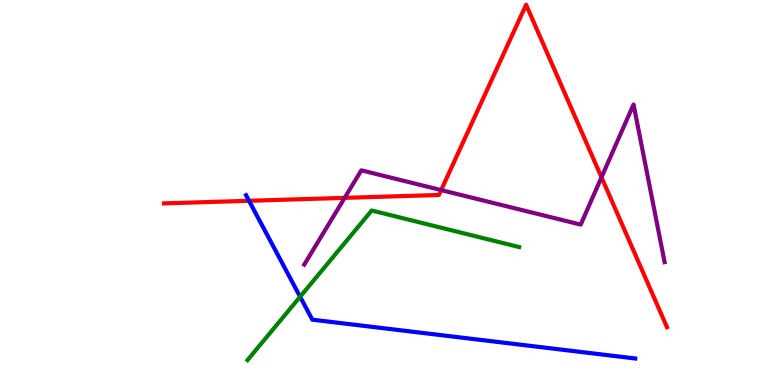[{'lines': ['blue', 'red'], 'intersections': [{'x': 3.21, 'y': 4.78}]}, {'lines': ['green', 'red'], 'intersections': []}, {'lines': ['purple', 'red'], 'intersections': [{'x': 4.45, 'y': 4.86}, {'x': 5.69, 'y': 5.06}, {'x': 7.76, 'y': 5.39}]}, {'lines': ['blue', 'green'], 'intersections': [{'x': 3.87, 'y': 2.29}]}, {'lines': ['blue', 'purple'], 'intersections': []}, {'lines': ['green', 'purple'], 'intersections': []}]